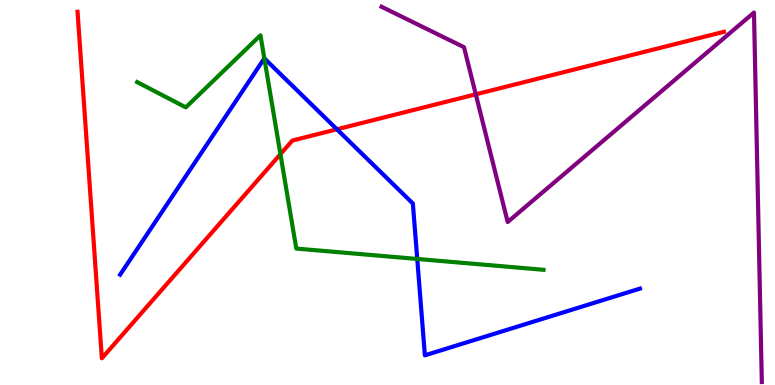[{'lines': ['blue', 'red'], 'intersections': [{'x': 4.35, 'y': 6.64}]}, {'lines': ['green', 'red'], 'intersections': [{'x': 3.62, 'y': 6.0}]}, {'lines': ['purple', 'red'], 'intersections': [{'x': 6.14, 'y': 7.55}]}, {'lines': ['blue', 'green'], 'intersections': [{'x': 3.41, 'y': 8.48}, {'x': 5.38, 'y': 3.27}]}, {'lines': ['blue', 'purple'], 'intersections': []}, {'lines': ['green', 'purple'], 'intersections': []}]